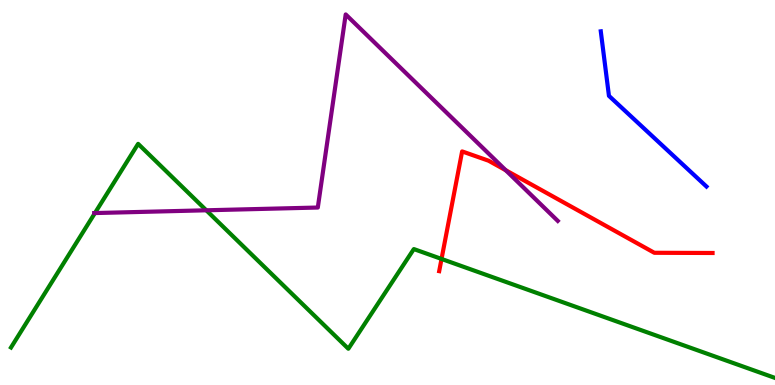[{'lines': ['blue', 'red'], 'intersections': []}, {'lines': ['green', 'red'], 'intersections': [{'x': 5.7, 'y': 3.27}]}, {'lines': ['purple', 'red'], 'intersections': [{'x': 6.53, 'y': 5.58}]}, {'lines': ['blue', 'green'], 'intersections': []}, {'lines': ['blue', 'purple'], 'intersections': []}, {'lines': ['green', 'purple'], 'intersections': [{'x': 1.22, 'y': 4.47}, {'x': 2.66, 'y': 4.54}]}]